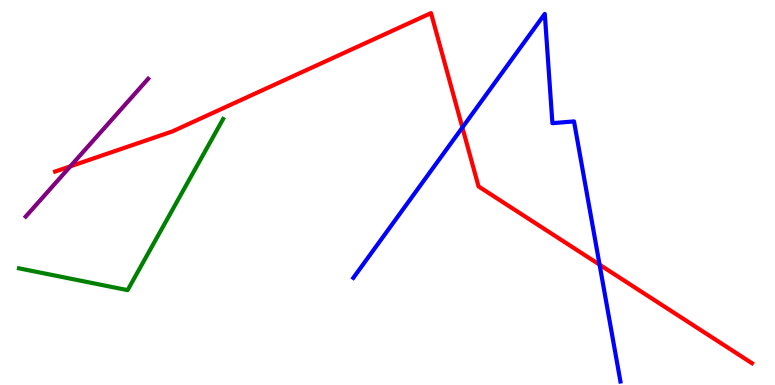[{'lines': ['blue', 'red'], 'intersections': [{'x': 5.97, 'y': 6.69}, {'x': 7.74, 'y': 3.12}]}, {'lines': ['green', 'red'], 'intersections': []}, {'lines': ['purple', 'red'], 'intersections': [{'x': 0.908, 'y': 5.68}]}, {'lines': ['blue', 'green'], 'intersections': []}, {'lines': ['blue', 'purple'], 'intersections': []}, {'lines': ['green', 'purple'], 'intersections': []}]